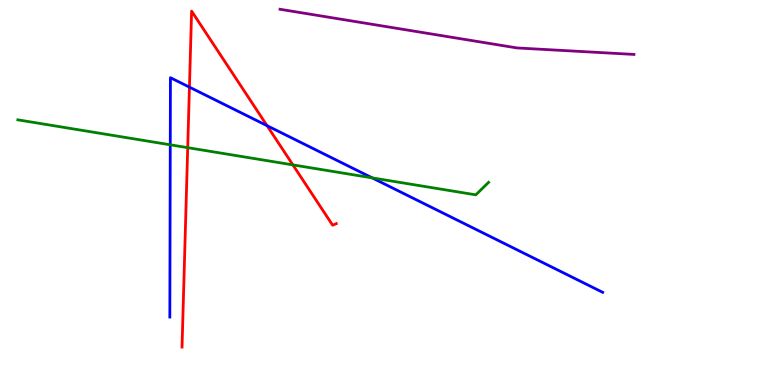[{'lines': ['blue', 'red'], 'intersections': [{'x': 2.44, 'y': 7.74}, {'x': 3.45, 'y': 6.74}]}, {'lines': ['green', 'red'], 'intersections': [{'x': 2.42, 'y': 6.16}, {'x': 3.78, 'y': 5.72}]}, {'lines': ['purple', 'red'], 'intersections': []}, {'lines': ['blue', 'green'], 'intersections': [{'x': 2.2, 'y': 6.24}, {'x': 4.8, 'y': 5.38}]}, {'lines': ['blue', 'purple'], 'intersections': []}, {'lines': ['green', 'purple'], 'intersections': []}]